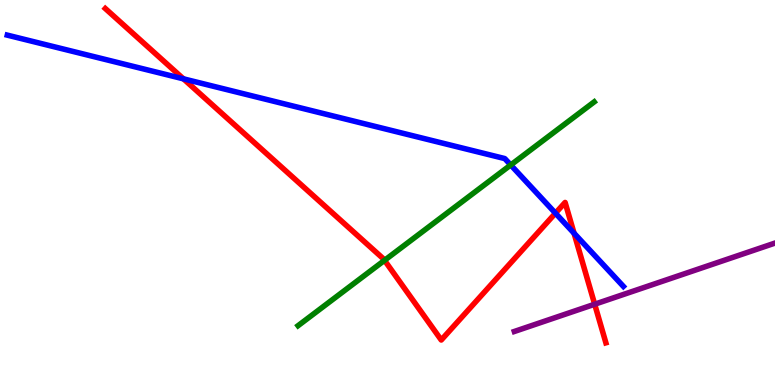[{'lines': ['blue', 'red'], 'intersections': [{'x': 2.37, 'y': 7.95}, {'x': 7.17, 'y': 4.46}, {'x': 7.41, 'y': 3.94}]}, {'lines': ['green', 'red'], 'intersections': [{'x': 4.96, 'y': 3.24}]}, {'lines': ['purple', 'red'], 'intersections': [{'x': 7.67, 'y': 2.1}]}, {'lines': ['blue', 'green'], 'intersections': [{'x': 6.59, 'y': 5.71}]}, {'lines': ['blue', 'purple'], 'intersections': []}, {'lines': ['green', 'purple'], 'intersections': []}]